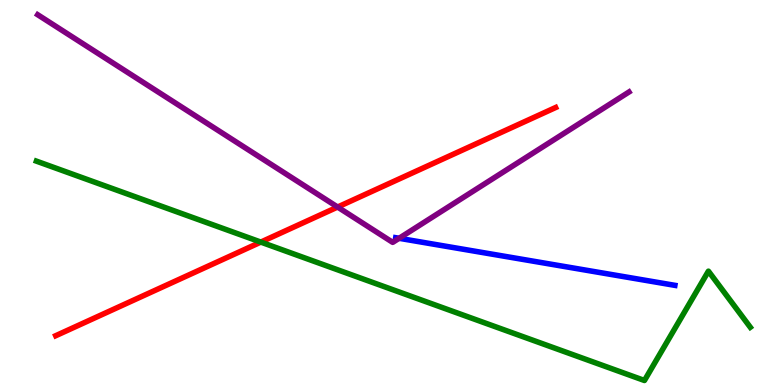[{'lines': ['blue', 'red'], 'intersections': []}, {'lines': ['green', 'red'], 'intersections': [{'x': 3.37, 'y': 3.71}]}, {'lines': ['purple', 'red'], 'intersections': [{'x': 4.36, 'y': 4.62}]}, {'lines': ['blue', 'green'], 'intersections': []}, {'lines': ['blue', 'purple'], 'intersections': [{'x': 5.15, 'y': 3.81}]}, {'lines': ['green', 'purple'], 'intersections': []}]